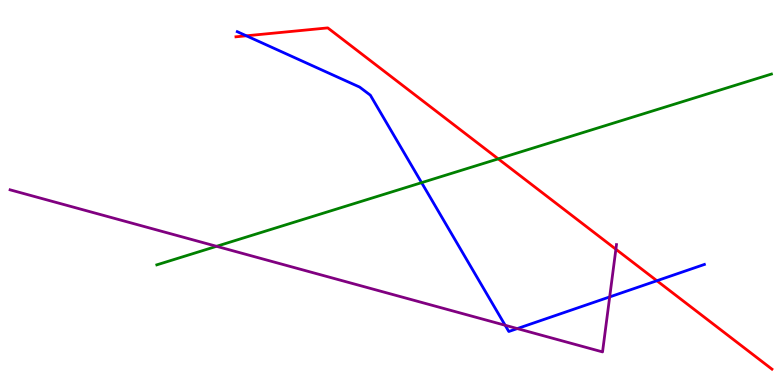[{'lines': ['blue', 'red'], 'intersections': [{'x': 3.18, 'y': 9.07}, {'x': 8.48, 'y': 2.71}]}, {'lines': ['green', 'red'], 'intersections': [{'x': 6.43, 'y': 5.87}]}, {'lines': ['purple', 'red'], 'intersections': [{'x': 7.95, 'y': 3.53}]}, {'lines': ['blue', 'green'], 'intersections': [{'x': 5.44, 'y': 5.26}]}, {'lines': ['blue', 'purple'], 'intersections': [{'x': 6.52, 'y': 1.55}, {'x': 6.67, 'y': 1.47}, {'x': 7.87, 'y': 2.29}]}, {'lines': ['green', 'purple'], 'intersections': [{'x': 2.79, 'y': 3.6}]}]